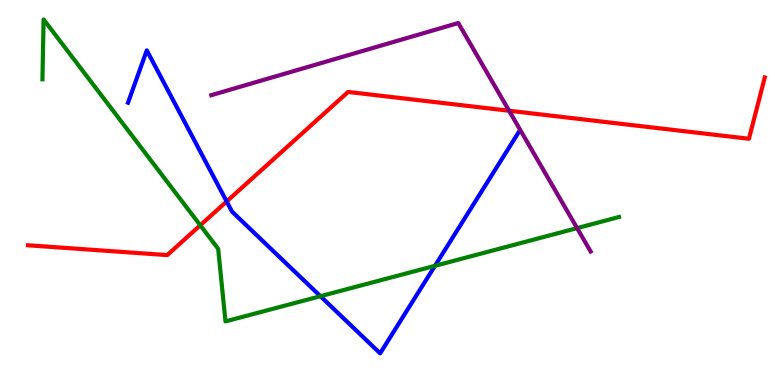[{'lines': ['blue', 'red'], 'intersections': [{'x': 2.92, 'y': 4.77}]}, {'lines': ['green', 'red'], 'intersections': [{'x': 2.58, 'y': 4.15}]}, {'lines': ['purple', 'red'], 'intersections': [{'x': 6.57, 'y': 7.12}]}, {'lines': ['blue', 'green'], 'intersections': [{'x': 4.13, 'y': 2.31}, {'x': 5.61, 'y': 3.1}]}, {'lines': ['blue', 'purple'], 'intersections': []}, {'lines': ['green', 'purple'], 'intersections': [{'x': 7.45, 'y': 4.07}]}]